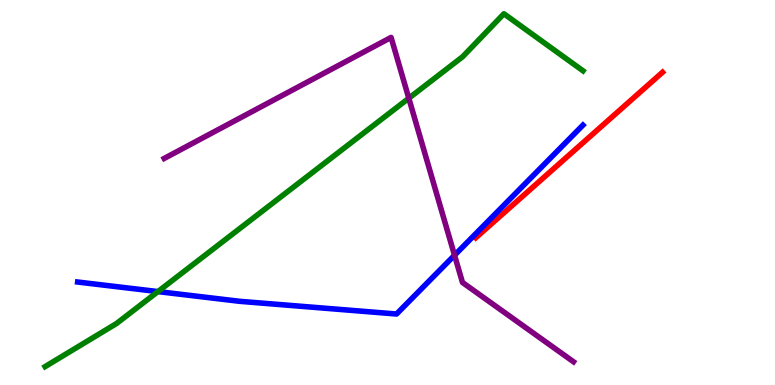[{'lines': ['blue', 'red'], 'intersections': []}, {'lines': ['green', 'red'], 'intersections': []}, {'lines': ['purple', 'red'], 'intersections': []}, {'lines': ['blue', 'green'], 'intersections': [{'x': 2.04, 'y': 2.43}]}, {'lines': ['blue', 'purple'], 'intersections': [{'x': 5.87, 'y': 3.37}]}, {'lines': ['green', 'purple'], 'intersections': [{'x': 5.27, 'y': 7.45}]}]